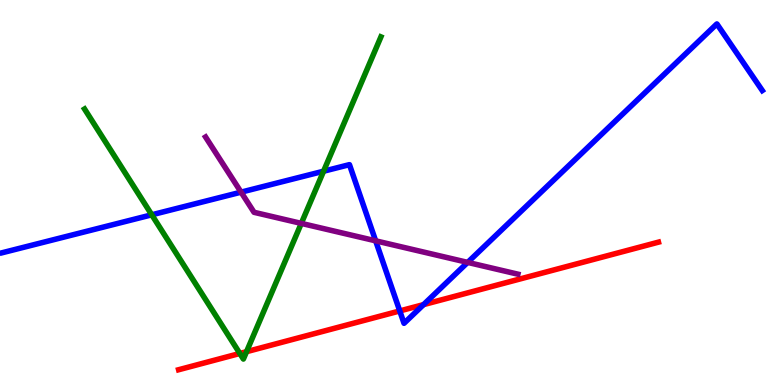[{'lines': ['blue', 'red'], 'intersections': [{'x': 5.16, 'y': 1.92}, {'x': 5.47, 'y': 2.09}]}, {'lines': ['green', 'red'], 'intersections': [{'x': 3.09, 'y': 0.819}, {'x': 3.18, 'y': 0.865}]}, {'lines': ['purple', 'red'], 'intersections': []}, {'lines': ['blue', 'green'], 'intersections': [{'x': 1.96, 'y': 4.42}, {'x': 4.18, 'y': 5.55}]}, {'lines': ['blue', 'purple'], 'intersections': [{'x': 3.11, 'y': 5.01}, {'x': 4.85, 'y': 3.74}, {'x': 6.03, 'y': 3.18}]}, {'lines': ['green', 'purple'], 'intersections': [{'x': 3.89, 'y': 4.2}]}]